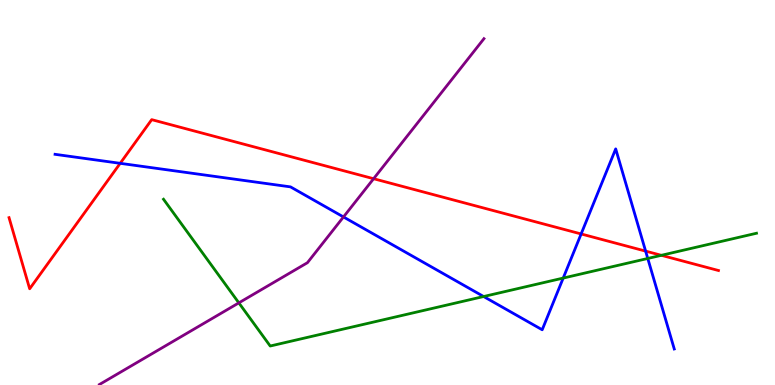[{'lines': ['blue', 'red'], 'intersections': [{'x': 1.55, 'y': 5.76}, {'x': 7.5, 'y': 3.92}, {'x': 8.33, 'y': 3.48}]}, {'lines': ['green', 'red'], 'intersections': [{'x': 8.53, 'y': 3.37}]}, {'lines': ['purple', 'red'], 'intersections': [{'x': 4.82, 'y': 5.36}]}, {'lines': ['blue', 'green'], 'intersections': [{'x': 6.24, 'y': 2.3}, {'x': 7.27, 'y': 2.78}, {'x': 8.36, 'y': 3.29}]}, {'lines': ['blue', 'purple'], 'intersections': [{'x': 4.43, 'y': 4.36}]}, {'lines': ['green', 'purple'], 'intersections': [{'x': 3.08, 'y': 2.13}]}]